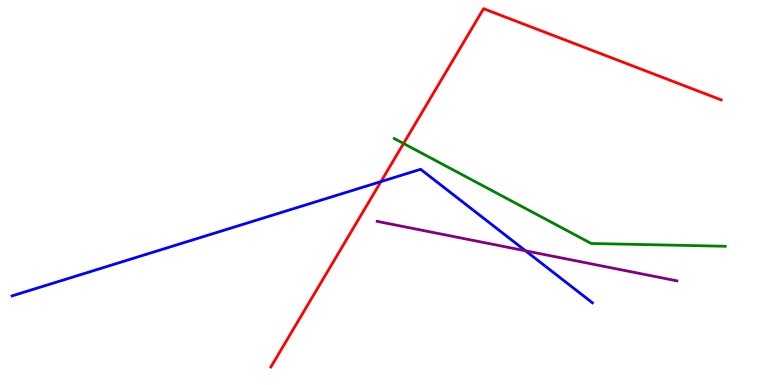[{'lines': ['blue', 'red'], 'intersections': [{'x': 4.92, 'y': 5.28}]}, {'lines': ['green', 'red'], 'intersections': [{'x': 5.21, 'y': 6.27}]}, {'lines': ['purple', 'red'], 'intersections': []}, {'lines': ['blue', 'green'], 'intersections': []}, {'lines': ['blue', 'purple'], 'intersections': [{'x': 6.78, 'y': 3.49}]}, {'lines': ['green', 'purple'], 'intersections': []}]